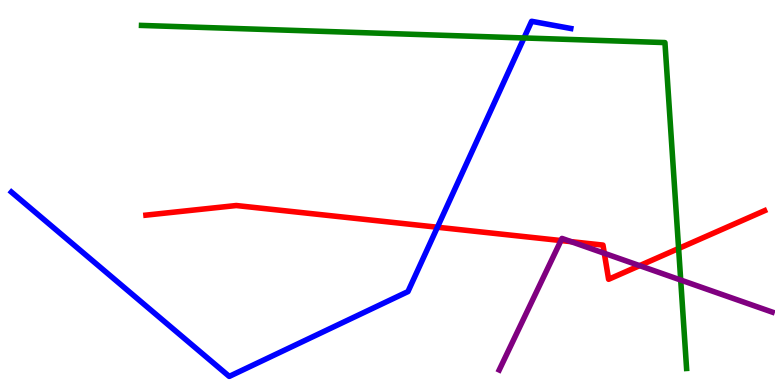[{'lines': ['blue', 'red'], 'intersections': [{'x': 5.64, 'y': 4.1}]}, {'lines': ['green', 'red'], 'intersections': [{'x': 8.76, 'y': 3.55}]}, {'lines': ['purple', 'red'], 'intersections': [{'x': 7.24, 'y': 3.75}, {'x': 7.37, 'y': 3.72}, {'x': 7.8, 'y': 3.42}, {'x': 8.25, 'y': 3.1}]}, {'lines': ['blue', 'green'], 'intersections': [{'x': 6.76, 'y': 9.01}]}, {'lines': ['blue', 'purple'], 'intersections': []}, {'lines': ['green', 'purple'], 'intersections': [{'x': 8.78, 'y': 2.73}]}]